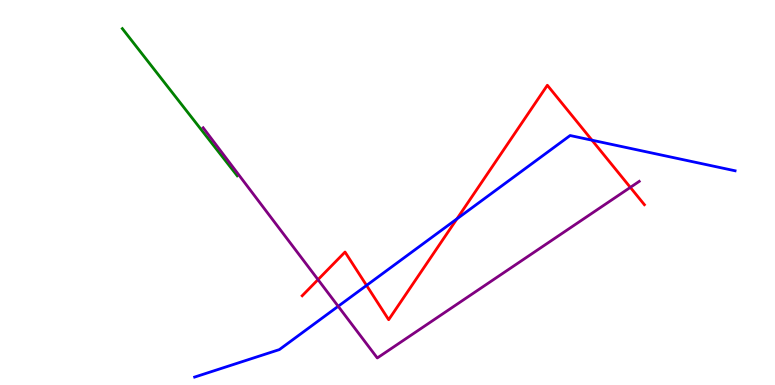[{'lines': ['blue', 'red'], 'intersections': [{'x': 4.73, 'y': 2.59}, {'x': 5.9, 'y': 4.31}, {'x': 7.64, 'y': 6.36}]}, {'lines': ['green', 'red'], 'intersections': []}, {'lines': ['purple', 'red'], 'intersections': [{'x': 4.1, 'y': 2.74}, {'x': 8.13, 'y': 5.13}]}, {'lines': ['blue', 'green'], 'intersections': []}, {'lines': ['blue', 'purple'], 'intersections': [{'x': 4.36, 'y': 2.04}]}, {'lines': ['green', 'purple'], 'intersections': []}]